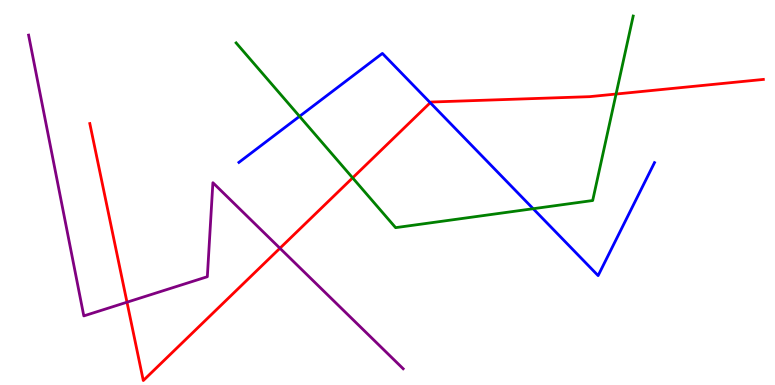[{'lines': ['blue', 'red'], 'intersections': [{'x': 5.55, 'y': 7.33}]}, {'lines': ['green', 'red'], 'intersections': [{'x': 4.55, 'y': 5.38}, {'x': 7.95, 'y': 7.56}]}, {'lines': ['purple', 'red'], 'intersections': [{'x': 1.64, 'y': 2.15}, {'x': 3.61, 'y': 3.55}]}, {'lines': ['blue', 'green'], 'intersections': [{'x': 3.86, 'y': 6.98}, {'x': 6.88, 'y': 4.58}]}, {'lines': ['blue', 'purple'], 'intersections': []}, {'lines': ['green', 'purple'], 'intersections': []}]